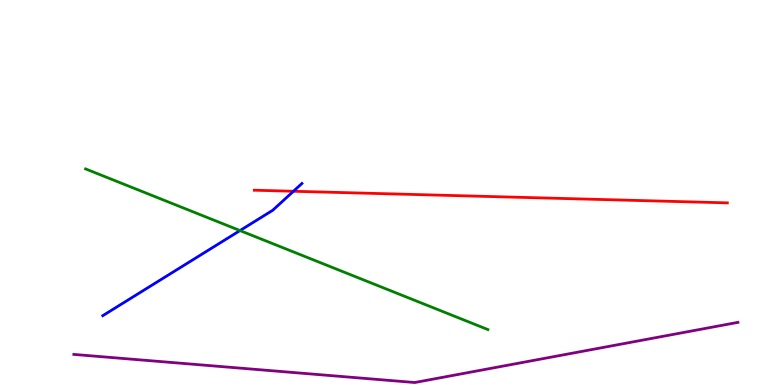[{'lines': ['blue', 'red'], 'intersections': [{'x': 3.79, 'y': 5.03}]}, {'lines': ['green', 'red'], 'intersections': []}, {'lines': ['purple', 'red'], 'intersections': []}, {'lines': ['blue', 'green'], 'intersections': [{'x': 3.1, 'y': 4.01}]}, {'lines': ['blue', 'purple'], 'intersections': []}, {'lines': ['green', 'purple'], 'intersections': []}]